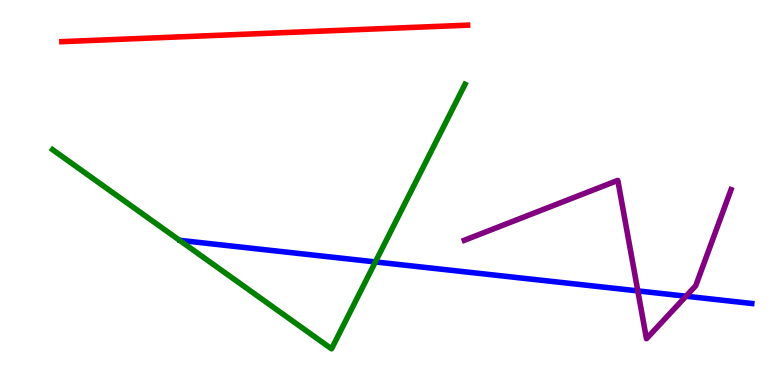[{'lines': ['blue', 'red'], 'intersections': []}, {'lines': ['green', 'red'], 'intersections': []}, {'lines': ['purple', 'red'], 'intersections': []}, {'lines': ['blue', 'green'], 'intersections': [{'x': 4.84, 'y': 3.2}]}, {'lines': ['blue', 'purple'], 'intersections': [{'x': 8.23, 'y': 2.44}, {'x': 8.85, 'y': 2.31}]}, {'lines': ['green', 'purple'], 'intersections': []}]